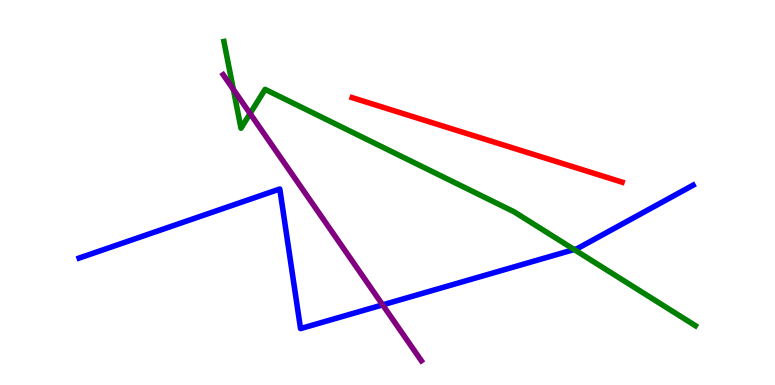[{'lines': ['blue', 'red'], 'intersections': []}, {'lines': ['green', 'red'], 'intersections': []}, {'lines': ['purple', 'red'], 'intersections': []}, {'lines': ['blue', 'green'], 'intersections': [{'x': 7.41, 'y': 3.52}]}, {'lines': ['blue', 'purple'], 'intersections': [{'x': 4.94, 'y': 2.08}]}, {'lines': ['green', 'purple'], 'intersections': [{'x': 3.01, 'y': 7.68}, {'x': 3.23, 'y': 7.05}]}]